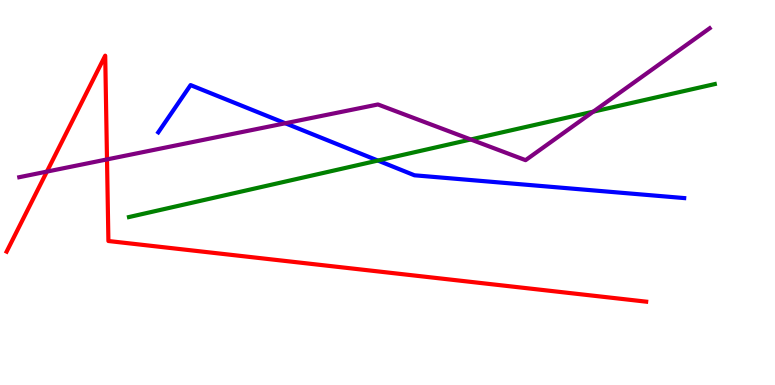[{'lines': ['blue', 'red'], 'intersections': []}, {'lines': ['green', 'red'], 'intersections': []}, {'lines': ['purple', 'red'], 'intersections': [{'x': 0.605, 'y': 5.54}, {'x': 1.38, 'y': 5.86}]}, {'lines': ['blue', 'green'], 'intersections': [{'x': 4.88, 'y': 5.83}]}, {'lines': ['blue', 'purple'], 'intersections': [{'x': 3.68, 'y': 6.8}]}, {'lines': ['green', 'purple'], 'intersections': [{'x': 6.07, 'y': 6.38}, {'x': 7.66, 'y': 7.1}]}]